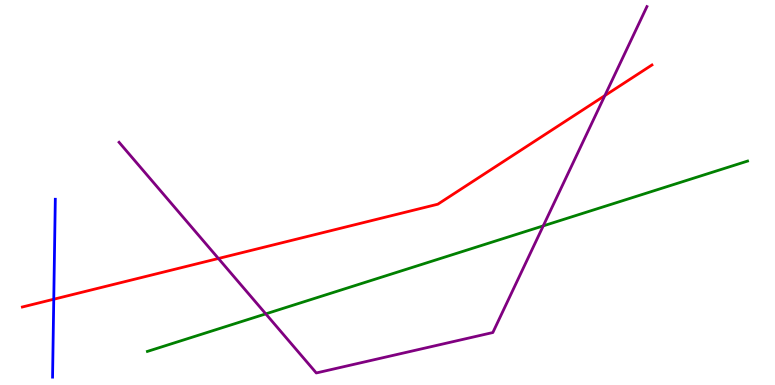[{'lines': ['blue', 'red'], 'intersections': [{'x': 0.694, 'y': 2.23}]}, {'lines': ['green', 'red'], 'intersections': []}, {'lines': ['purple', 'red'], 'intersections': [{'x': 2.82, 'y': 3.29}, {'x': 7.8, 'y': 7.52}]}, {'lines': ['blue', 'green'], 'intersections': []}, {'lines': ['blue', 'purple'], 'intersections': []}, {'lines': ['green', 'purple'], 'intersections': [{'x': 3.43, 'y': 1.85}, {'x': 7.01, 'y': 4.13}]}]